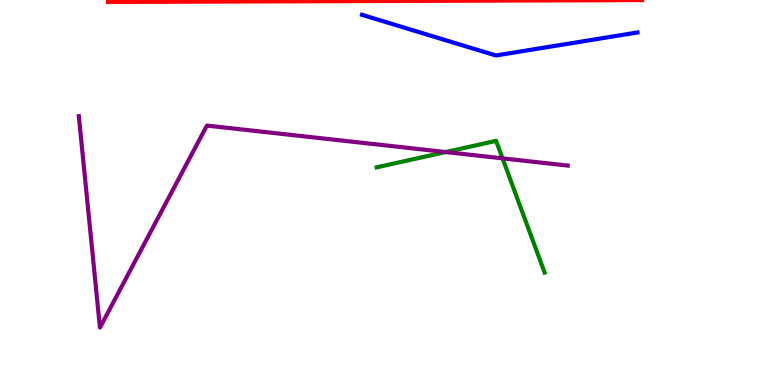[{'lines': ['blue', 'red'], 'intersections': []}, {'lines': ['green', 'red'], 'intersections': []}, {'lines': ['purple', 'red'], 'intersections': []}, {'lines': ['blue', 'green'], 'intersections': []}, {'lines': ['blue', 'purple'], 'intersections': []}, {'lines': ['green', 'purple'], 'intersections': [{'x': 5.75, 'y': 6.05}, {'x': 6.48, 'y': 5.89}]}]